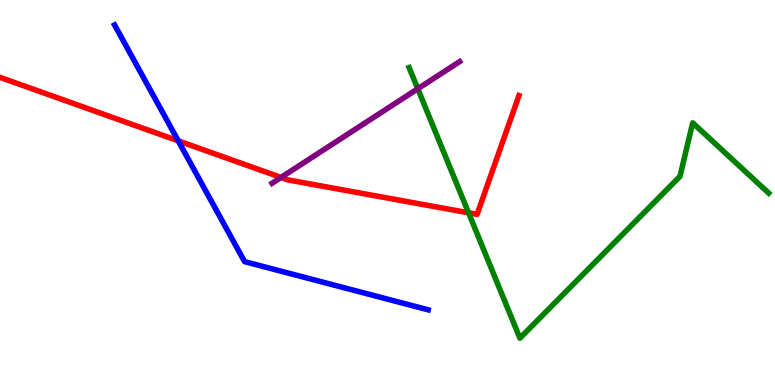[{'lines': ['blue', 'red'], 'intersections': [{'x': 2.3, 'y': 6.34}]}, {'lines': ['green', 'red'], 'intersections': [{'x': 6.05, 'y': 4.47}]}, {'lines': ['purple', 'red'], 'intersections': [{'x': 3.63, 'y': 5.39}]}, {'lines': ['blue', 'green'], 'intersections': []}, {'lines': ['blue', 'purple'], 'intersections': []}, {'lines': ['green', 'purple'], 'intersections': [{'x': 5.39, 'y': 7.69}]}]